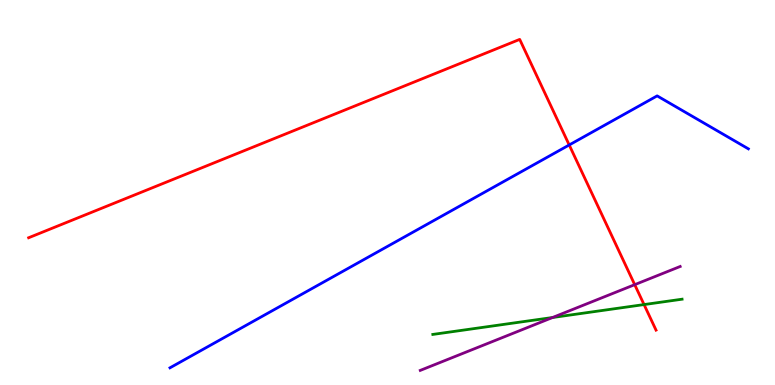[{'lines': ['blue', 'red'], 'intersections': [{'x': 7.34, 'y': 6.23}]}, {'lines': ['green', 'red'], 'intersections': [{'x': 8.31, 'y': 2.09}]}, {'lines': ['purple', 'red'], 'intersections': [{'x': 8.19, 'y': 2.61}]}, {'lines': ['blue', 'green'], 'intersections': []}, {'lines': ['blue', 'purple'], 'intersections': []}, {'lines': ['green', 'purple'], 'intersections': [{'x': 7.13, 'y': 1.75}]}]